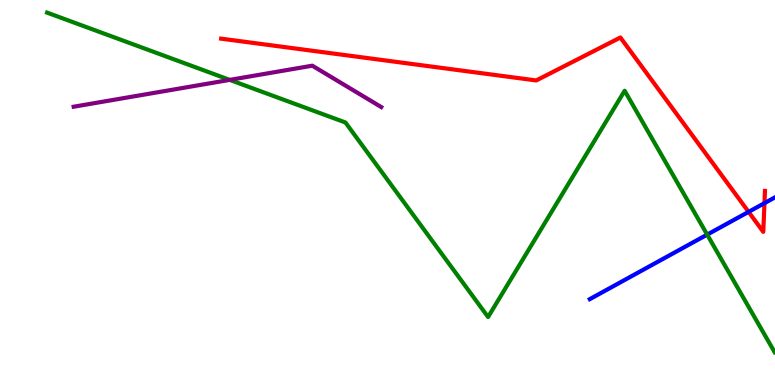[{'lines': ['blue', 'red'], 'intersections': [{'x': 9.66, 'y': 4.5}, {'x': 9.86, 'y': 4.72}]}, {'lines': ['green', 'red'], 'intersections': []}, {'lines': ['purple', 'red'], 'intersections': []}, {'lines': ['blue', 'green'], 'intersections': [{'x': 9.12, 'y': 3.91}]}, {'lines': ['blue', 'purple'], 'intersections': []}, {'lines': ['green', 'purple'], 'intersections': [{'x': 2.96, 'y': 7.93}]}]